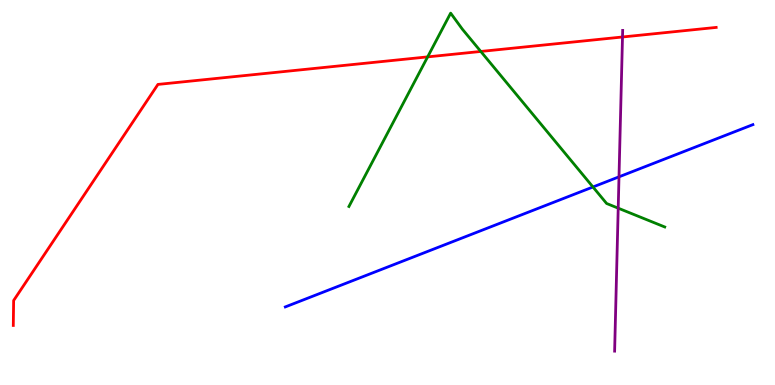[{'lines': ['blue', 'red'], 'intersections': []}, {'lines': ['green', 'red'], 'intersections': [{'x': 5.52, 'y': 8.52}, {'x': 6.2, 'y': 8.66}]}, {'lines': ['purple', 'red'], 'intersections': [{'x': 8.03, 'y': 9.04}]}, {'lines': ['blue', 'green'], 'intersections': [{'x': 7.65, 'y': 5.14}]}, {'lines': ['blue', 'purple'], 'intersections': [{'x': 7.99, 'y': 5.41}]}, {'lines': ['green', 'purple'], 'intersections': [{'x': 7.98, 'y': 4.59}]}]